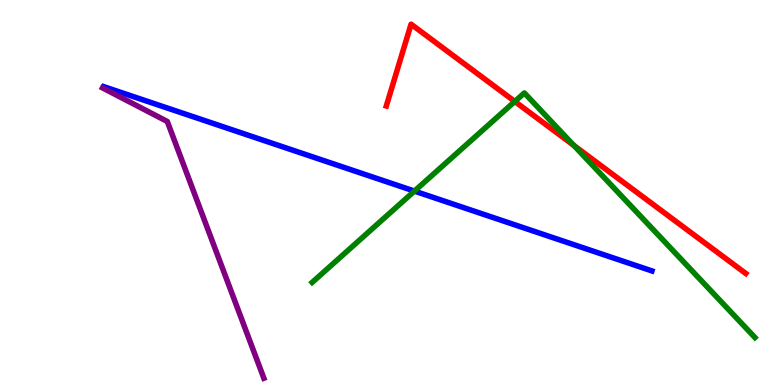[{'lines': ['blue', 'red'], 'intersections': []}, {'lines': ['green', 'red'], 'intersections': [{'x': 6.64, 'y': 7.36}, {'x': 7.4, 'y': 6.22}]}, {'lines': ['purple', 'red'], 'intersections': []}, {'lines': ['blue', 'green'], 'intersections': [{'x': 5.35, 'y': 5.04}]}, {'lines': ['blue', 'purple'], 'intersections': []}, {'lines': ['green', 'purple'], 'intersections': []}]